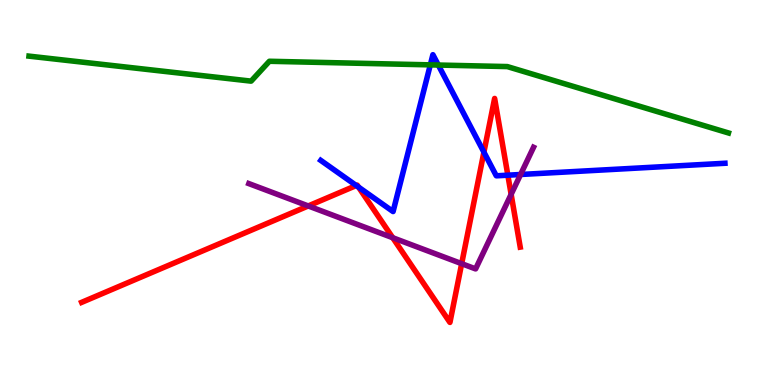[{'lines': ['blue', 'red'], 'intersections': [{'x': 4.6, 'y': 5.18}, {'x': 4.63, 'y': 5.14}, {'x': 6.24, 'y': 6.05}, {'x': 6.55, 'y': 5.45}]}, {'lines': ['green', 'red'], 'intersections': []}, {'lines': ['purple', 'red'], 'intersections': [{'x': 3.98, 'y': 4.65}, {'x': 5.07, 'y': 3.83}, {'x': 5.96, 'y': 3.15}, {'x': 6.6, 'y': 4.95}]}, {'lines': ['blue', 'green'], 'intersections': [{'x': 5.55, 'y': 8.32}, {'x': 5.66, 'y': 8.31}]}, {'lines': ['blue', 'purple'], 'intersections': [{'x': 6.72, 'y': 5.47}]}, {'lines': ['green', 'purple'], 'intersections': []}]